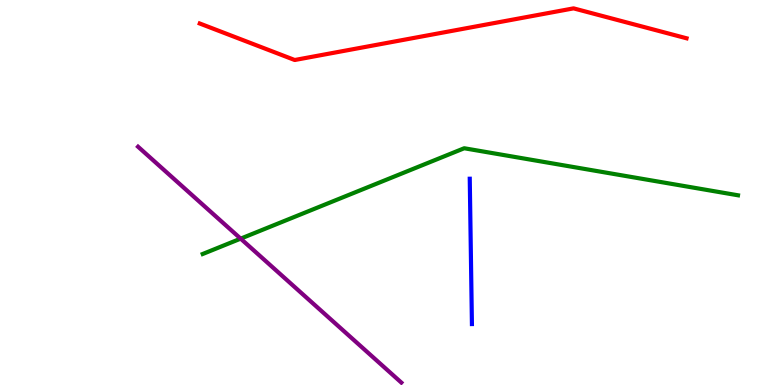[{'lines': ['blue', 'red'], 'intersections': []}, {'lines': ['green', 'red'], 'intersections': []}, {'lines': ['purple', 'red'], 'intersections': []}, {'lines': ['blue', 'green'], 'intersections': []}, {'lines': ['blue', 'purple'], 'intersections': []}, {'lines': ['green', 'purple'], 'intersections': [{'x': 3.11, 'y': 3.8}]}]